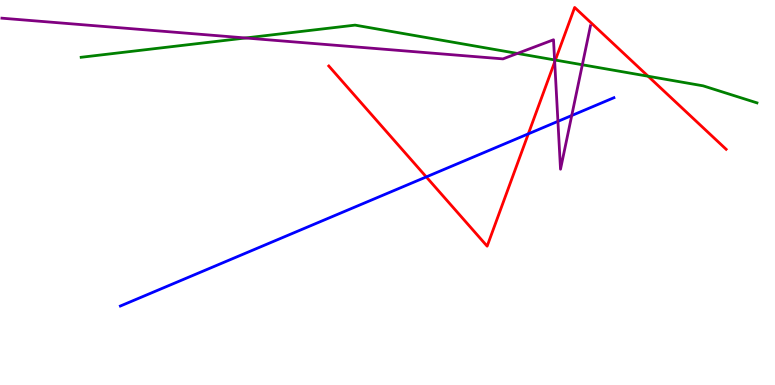[{'lines': ['blue', 'red'], 'intersections': [{'x': 5.5, 'y': 5.4}, {'x': 6.82, 'y': 6.52}]}, {'lines': ['green', 'red'], 'intersections': [{'x': 7.17, 'y': 8.44}, {'x': 8.36, 'y': 8.02}]}, {'lines': ['purple', 'red'], 'intersections': [{'x': 7.16, 'y': 8.39}]}, {'lines': ['blue', 'green'], 'intersections': []}, {'lines': ['blue', 'purple'], 'intersections': [{'x': 7.2, 'y': 6.85}, {'x': 7.38, 'y': 7.0}]}, {'lines': ['green', 'purple'], 'intersections': [{'x': 3.17, 'y': 9.01}, {'x': 6.68, 'y': 8.61}, {'x': 7.16, 'y': 8.44}, {'x': 7.51, 'y': 8.32}]}]